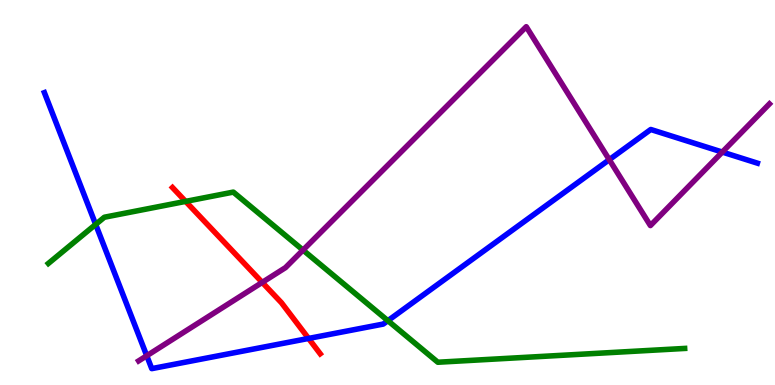[{'lines': ['blue', 'red'], 'intersections': [{'x': 3.98, 'y': 1.21}]}, {'lines': ['green', 'red'], 'intersections': [{'x': 2.39, 'y': 4.77}]}, {'lines': ['purple', 'red'], 'intersections': [{'x': 3.38, 'y': 2.66}]}, {'lines': ['blue', 'green'], 'intersections': [{'x': 1.23, 'y': 4.17}, {'x': 5.01, 'y': 1.67}]}, {'lines': ['blue', 'purple'], 'intersections': [{'x': 1.89, 'y': 0.76}, {'x': 7.86, 'y': 5.85}, {'x': 9.32, 'y': 6.05}]}, {'lines': ['green', 'purple'], 'intersections': [{'x': 3.91, 'y': 3.5}]}]